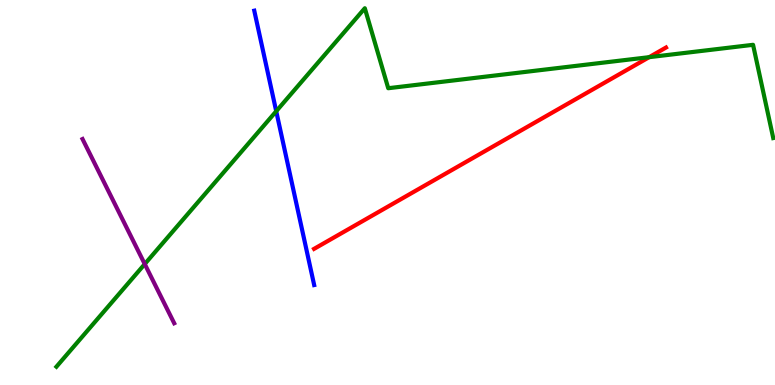[{'lines': ['blue', 'red'], 'intersections': []}, {'lines': ['green', 'red'], 'intersections': [{'x': 8.38, 'y': 8.51}]}, {'lines': ['purple', 'red'], 'intersections': []}, {'lines': ['blue', 'green'], 'intersections': [{'x': 3.56, 'y': 7.11}]}, {'lines': ['blue', 'purple'], 'intersections': []}, {'lines': ['green', 'purple'], 'intersections': [{'x': 1.87, 'y': 3.14}]}]